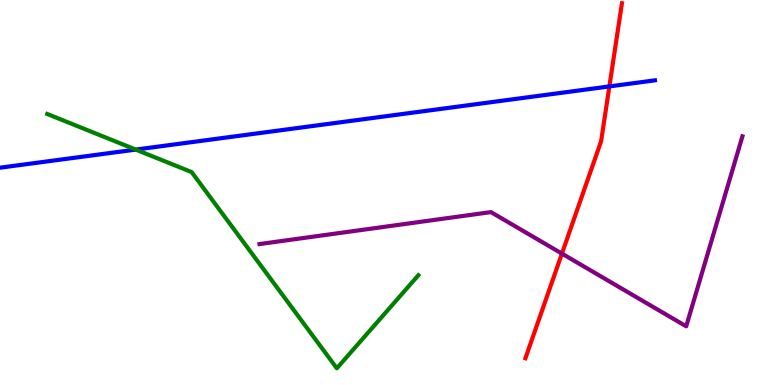[{'lines': ['blue', 'red'], 'intersections': [{'x': 7.86, 'y': 7.76}]}, {'lines': ['green', 'red'], 'intersections': []}, {'lines': ['purple', 'red'], 'intersections': [{'x': 7.25, 'y': 3.41}]}, {'lines': ['blue', 'green'], 'intersections': [{'x': 1.75, 'y': 6.11}]}, {'lines': ['blue', 'purple'], 'intersections': []}, {'lines': ['green', 'purple'], 'intersections': []}]